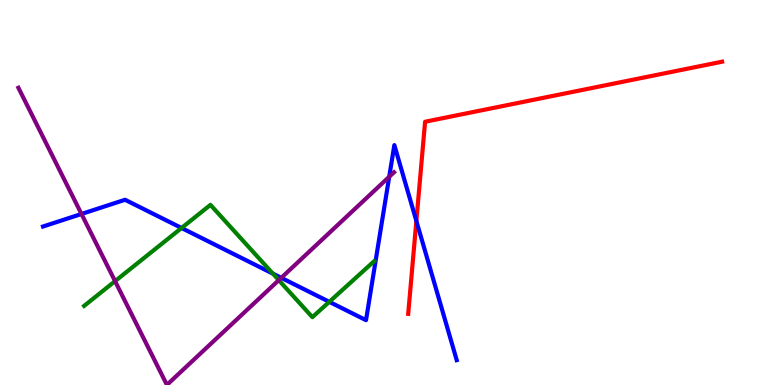[{'lines': ['blue', 'red'], 'intersections': [{'x': 5.37, 'y': 4.26}]}, {'lines': ['green', 'red'], 'intersections': []}, {'lines': ['purple', 'red'], 'intersections': []}, {'lines': ['blue', 'green'], 'intersections': [{'x': 2.34, 'y': 4.08}, {'x': 3.52, 'y': 2.89}, {'x': 4.25, 'y': 2.16}]}, {'lines': ['blue', 'purple'], 'intersections': [{'x': 1.05, 'y': 4.44}, {'x': 3.63, 'y': 2.78}, {'x': 5.02, 'y': 5.41}]}, {'lines': ['green', 'purple'], 'intersections': [{'x': 1.48, 'y': 2.7}, {'x': 3.6, 'y': 2.72}]}]